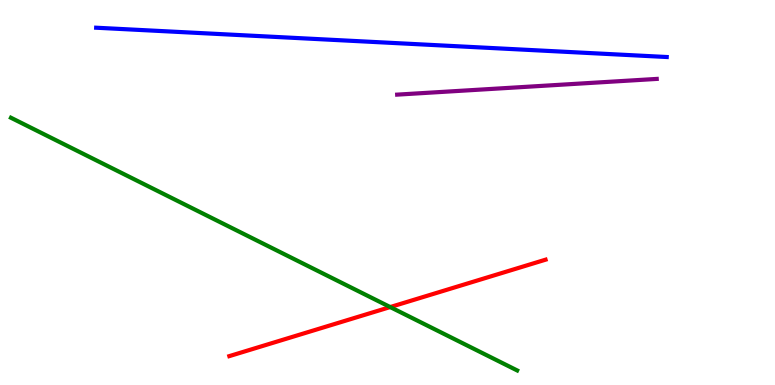[{'lines': ['blue', 'red'], 'intersections': []}, {'lines': ['green', 'red'], 'intersections': [{'x': 5.03, 'y': 2.02}]}, {'lines': ['purple', 'red'], 'intersections': []}, {'lines': ['blue', 'green'], 'intersections': []}, {'lines': ['blue', 'purple'], 'intersections': []}, {'lines': ['green', 'purple'], 'intersections': []}]